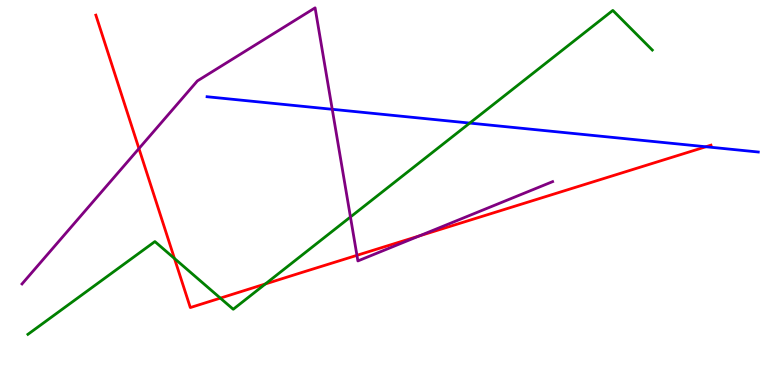[{'lines': ['blue', 'red'], 'intersections': [{'x': 9.11, 'y': 6.19}]}, {'lines': ['green', 'red'], 'intersections': [{'x': 2.25, 'y': 3.29}, {'x': 2.84, 'y': 2.26}, {'x': 3.42, 'y': 2.62}]}, {'lines': ['purple', 'red'], 'intersections': [{'x': 1.79, 'y': 6.14}, {'x': 4.61, 'y': 3.37}, {'x': 5.41, 'y': 3.87}]}, {'lines': ['blue', 'green'], 'intersections': [{'x': 6.06, 'y': 6.8}]}, {'lines': ['blue', 'purple'], 'intersections': [{'x': 4.29, 'y': 7.16}]}, {'lines': ['green', 'purple'], 'intersections': [{'x': 4.52, 'y': 4.36}]}]